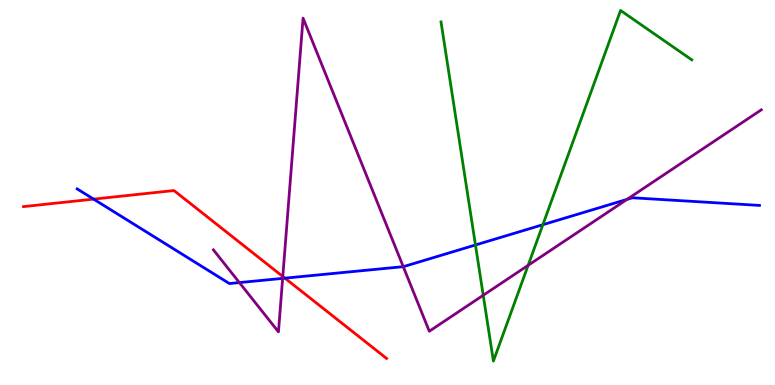[{'lines': ['blue', 'red'], 'intersections': [{'x': 1.21, 'y': 4.83}, {'x': 3.68, 'y': 2.78}]}, {'lines': ['green', 'red'], 'intersections': []}, {'lines': ['purple', 'red'], 'intersections': [{'x': 3.65, 'y': 2.82}]}, {'lines': ['blue', 'green'], 'intersections': [{'x': 6.14, 'y': 3.64}, {'x': 7.0, 'y': 4.16}]}, {'lines': ['blue', 'purple'], 'intersections': [{'x': 3.09, 'y': 2.66}, {'x': 3.65, 'y': 2.77}, {'x': 5.2, 'y': 3.07}, {'x': 8.09, 'y': 4.82}]}, {'lines': ['green', 'purple'], 'intersections': [{'x': 6.24, 'y': 2.33}, {'x': 6.81, 'y': 3.11}]}]